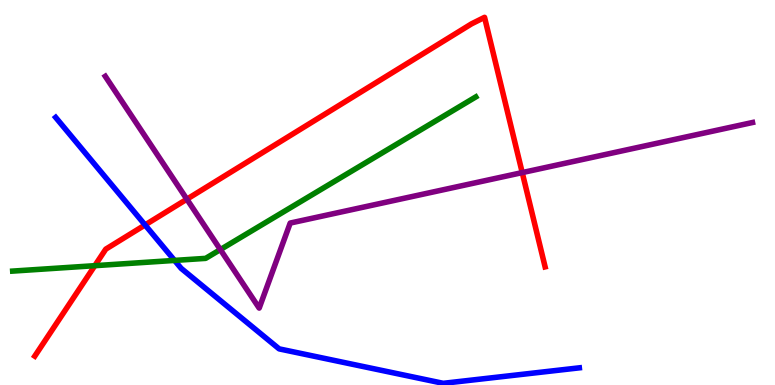[{'lines': ['blue', 'red'], 'intersections': [{'x': 1.87, 'y': 4.16}]}, {'lines': ['green', 'red'], 'intersections': [{'x': 1.22, 'y': 3.1}]}, {'lines': ['purple', 'red'], 'intersections': [{'x': 2.41, 'y': 4.83}, {'x': 6.74, 'y': 5.52}]}, {'lines': ['blue', 'green'], 'intersections': [{'x': 2.25, 'y': 3.24}]}, {'lines': ['blue', 'purple'], 'intersections': []}, {'lines': ['green', 'purple'], 'intersections': [{'x': 2.84, 'y': 3.52}]}]